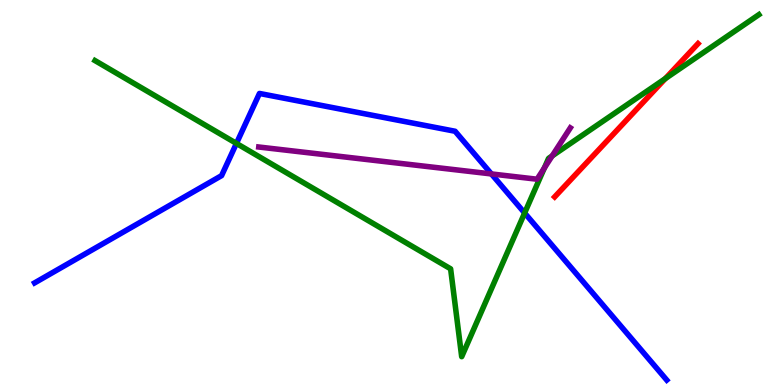[{'lines': ['blue', 'red'], 'intersections': []}, {'lines': ['green', 'red'], 'intersections': [{'x': 8.58, 'y': 7.96}]}, {'lines': ['purple', 'red'], 'intersections': []}, {'lines': ['blue', 'green'], 'intersections': [{'x': 3.05, 'y': 6.27}, {'x': 6.77, 'y': 4.47}]}, {'lines': ['blue', 'purple'], 'intersections': [{'x': 6.34, 'y': 5.48}]}, {'lines': ['green', 'purple'], 'intersections': [{'x': 7.02, 'y': 5.64}, {'x': 7.12, 'y': 5.95}]}]